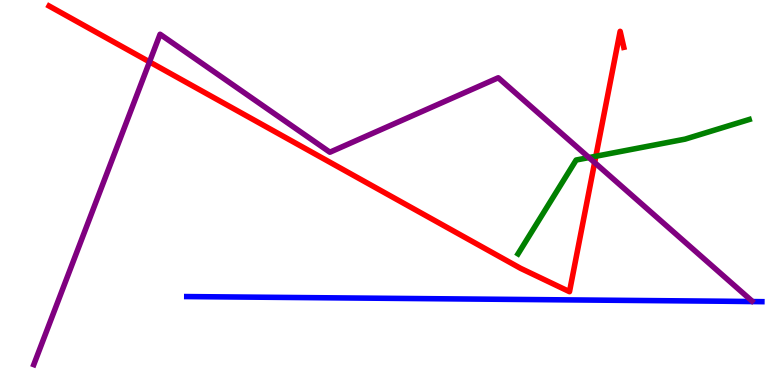[{'lines': ['blue', 'red'], 'intersections': []}, {'lines': ['green', 'red'], 'intersections': [{'x': 7.69, 'y': 5.94}]}, {'lines': ['purple', 'red'], 'intersections': [{'x': 1.93, 'y': 8.39}, {'x': 7.67, 'y': 5.78}]}, {'lines': ['blue', 'green'], 'intersections': []}, {'lines': ['blue', 'purple'], 'intersections': []}, {'lines': ['green', 'purple'], 'intersections': [{'x': 7.6, 'y': 5.91}]}]